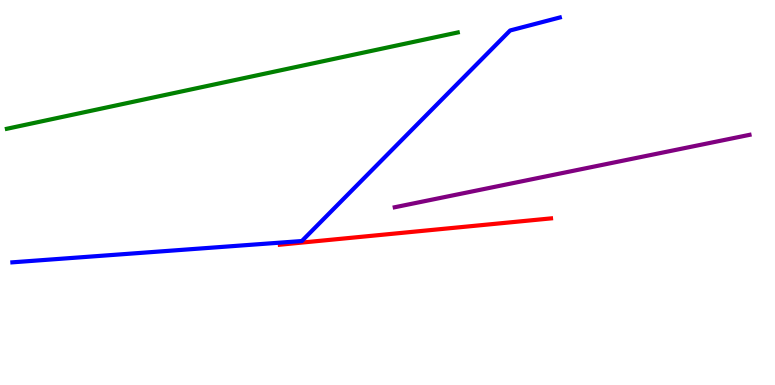[{'lines': ['blue', 'red'], 'intersections': []}, {'lines': ['green', 'red'], 'intersections': []}, {'lines': ['purple', 'red'], 'intersections': []}, {'lines': ['blue', 'green'], 'intersections': []}, {'lines': ['blue', 'purple'], 'intersections': []}, {'lines': ['green', 'purple'], 'intersections': []}]